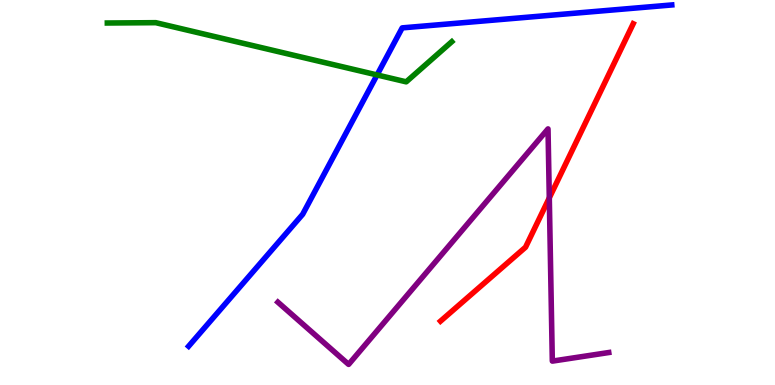[{'lines': ['blue', 'red'], 'intersections': []}, {'lines': ['green', 'red'], 'intersections': []}, {'lines': ['purple', 'red'], 'intersections': [{'x': 7.09, 'y': 4.86}]}, {'lines': ['blue', 'green'], 'intersections': [{'x': 4.87, 'y': 8.05}]}, {'lines': ['blue', 'purple'], 'intersections': []}, {'lines': ['green', 'purple'], 'intersections': []}]